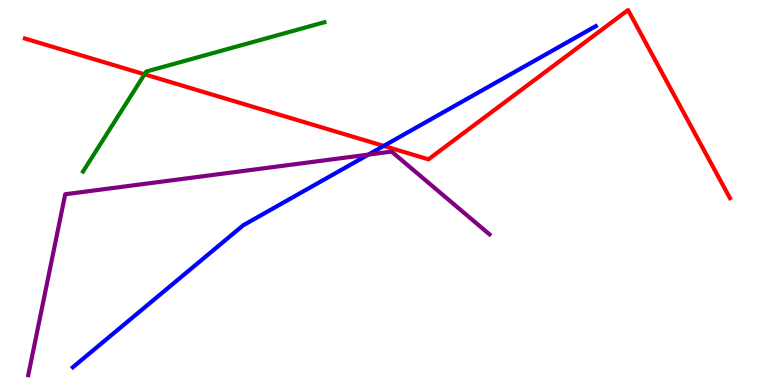[{'lines': ['blue', 'red'], 'intersections': [{'x': 4.95, 'y': 6.21}]}, {'lines': ['green', 'red'], 'intersections': [{'x': 1.87, 'y': 8.07}]}, {'lines': ['purple', 'red'], 'intersections': []}, {'lines': ['blue', 'green'], 'intersections': []}, {'lines': ['blue', 'purple'], 'intersections': [{'x': 4.75, 'y': 5.98}]}, {'lines': ['green', 'purple'], 'intersections': []}]